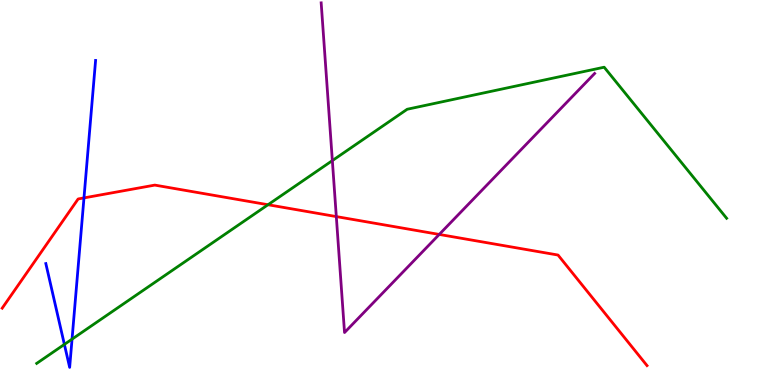[{'lines': ['blue', 'red'], 'intersections': [{'x': 1.08, 'y': 4.86}]}, {'lines': ['green', 'red'], 'intersections': [{'x': 3.46, 'y': 4.68}]}, {'lines': ['purple', 'red'], 'intersections': [{'x': 4.34, 'y': 4.37}, {'x': 5.67, 'y': 3.91}]}, {'lines': ['blue', 'green'], 'intersections': [{'x': 0.831, 'y': 1.05}, {'x': 0.93, 'y': 1.19}]}, {'lines': ['blue', 'purple'], 'intersections': []}, {'lines': ['green', 'purple'], 'intersections': [{'x': 4.29, 'y': 5.83}]}]